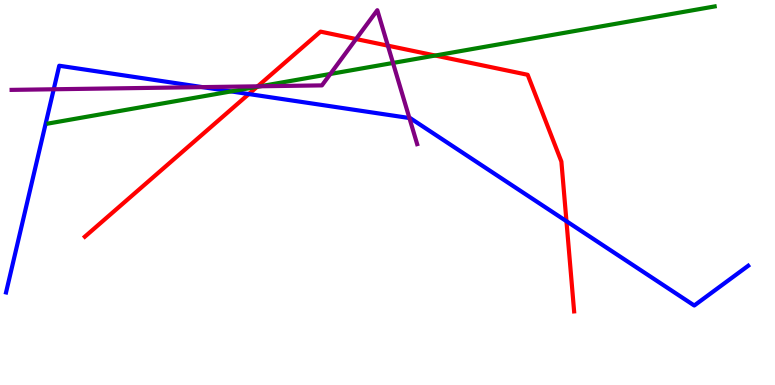[{'lines': ['blue', 'red'], 'intersections': [{'x': 3.21, 'y': 7.56}, {'x': 7.31, 'y': 4.25}]}, {'lines': ['green', 'red'], 'intersections': [{'x': 3.32, 'y': 7.74}, {'x': 5.62, 'y': 8.56}]}, {'lines': ['purple', 'red'], 'intersections': [{'x': 3.32, 'y': 7.76}, {'x': 4.59, 'y': 8.99}, {'x': 5.0, 'y': 8.81}]}, {'lines': ['blue', 'green'], 'intersections': [{'x': 2.98, 'y': 7.63}]}, {'lines': ['blue', 'purple'], 'intersections': [{'x': 0.693, 'y': 7.68}, {'x': 2.61, 'y': 7.74}, {'x': 5.28, 'y': 6.93}]}, {'lines': ['green', 'purple'], 'intersections': [{'x': 3.36, 'y': 7.76}, {'x': 4.26, 'y': 8.08}, {'x': 5.07, 'y': 8.36}]}]